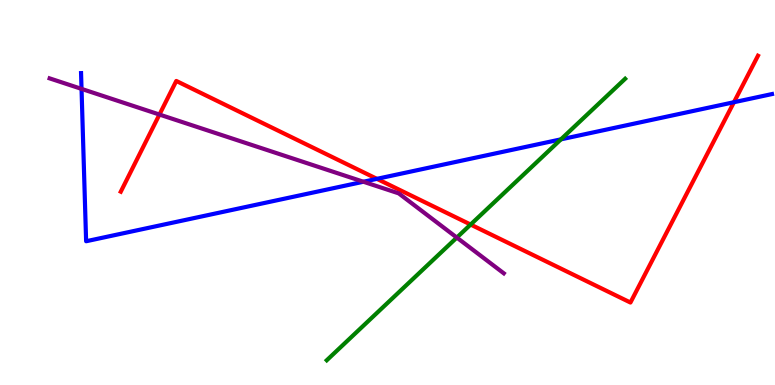[{'lines': ['blue', 'red'], 'intersections': [{'x': 4.86, 'y': 5.35}, {'x': 9.47, 'y': 7.34}]}, {'lines': ['green', 'red'], 'intersections': [{'x': 6.07, 'y': 4.17}]}, {'lines': ['purple', 'red'], 'intersections': [{'x': 2.06, 'y': 7.02}]}, {'lines': ['blue', 'green'], 'intersections': [{'x': 7.24, 'y': 6.38}]}, {'lines': ['blue', 'purple'], 'intersections': [{'x': 1.05, 'y': 7.69}, {'x': 4.69, 'y': 5.28}]}, {'lines': ['green', 'purple'], 'intersections': [{'x': 5.89, 'y': 3.83}]}]